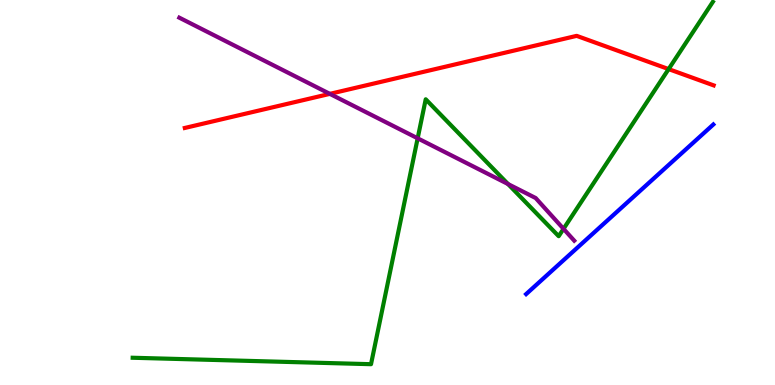[{'lines': ['blue', 'red'], 'intersections': []}, {'lines': ['green', 'red'], 'intersections': [{'x': 8.63, 'y': 8.21}]}, {'lines': ['purple', 'red'], 'intersections': [{'x': 4.26, 'y': 7.56}]}, {'lines': ['blue', 'green'], 'intersections': []}, {'lines': ['blue', 'purple'], 'intersections': []}, {'lines': ['green', 'purple'], 'intersections': [{'x': 5.39, 'y': 6.41}, {'x': 6.56, 'y': 5.22}, {'x': 7.27, 'y': 4.06}]}]